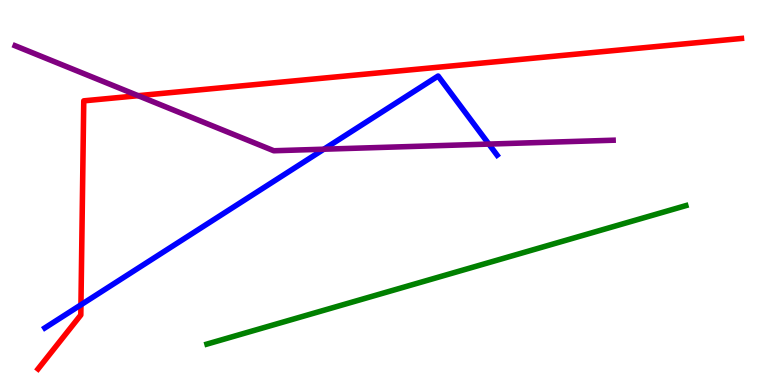[{'lines': ['blue', 'red'], 'intersections': [{'x': 1.04, 'y': 2.08}]}, {'lines': ['green', 'red'], 'intersections': []}, {'lines': ['purple', 'red'], 'intersections': [{'x': 1.78, 'y': 7.51}]}, {'lines': ['blue', 'green'], 'intersections': []}, {'lines': ['blue', 'purple'], 'intersections': [{'x': 4.18, 'y': 6.12}, {'x': 6.31, 'y': 6.26}]}, {'lines': ['green', 'purple'], 'intersections': []}]